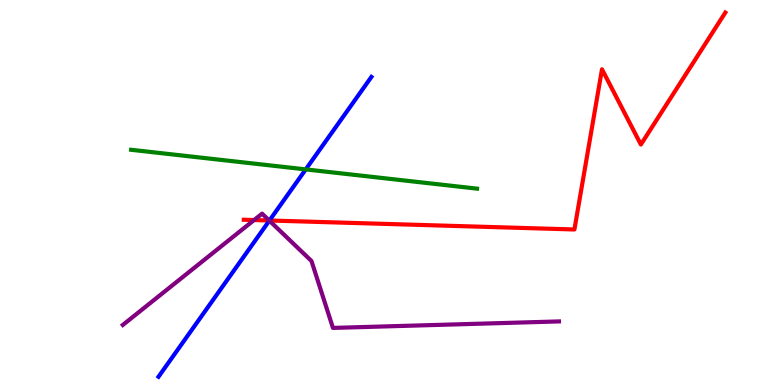[{'lines': ['blue', 'red'], 'intersections': [{'x': 3.48, 'y': 4.27}]}, {'lines': ['green', 'red'], 'intersections': []}, {'lines': ['purple', 'red'], 'intersections': [{'x': 3.28, 'y': 4.28}, {'x': 3.47, 'y': 4.27}]}, {'lines': ['blue', 'green'], 'intersections': [{'x': 3.94, 'y': 5.6}]}, {'lines': ['blue', 'purple'], 'intersections': [{'x': 3.48, 'y': 4.27}]}, {'lines': ['green', 'purple'], 'intersections': []}]